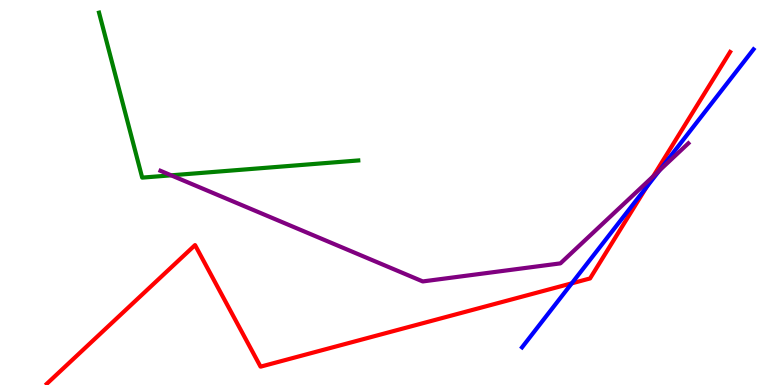[{'lines': ['blue', 'red'], 'intersections': [{'x': 7.38, 'y': 2.64}, {'x': 8.34, 'y': 5.14}]}, {'lines': ['green', 'red'], 'intersections': []}, {'lines': ['purple', 'red'], 'intersections': [{'x': 8.43, 'y': 5.42}]}, {'lines': ['blue', 'green'], 'intersections': []}, {'lines': ['blue', 'purple'], 'intersections': [{'x': 8.51, 'y': 5.57}]}, {'lines': ['green', 'purple'], 'intersections': [{'x': 2.21, 'y': 5.45}]}]